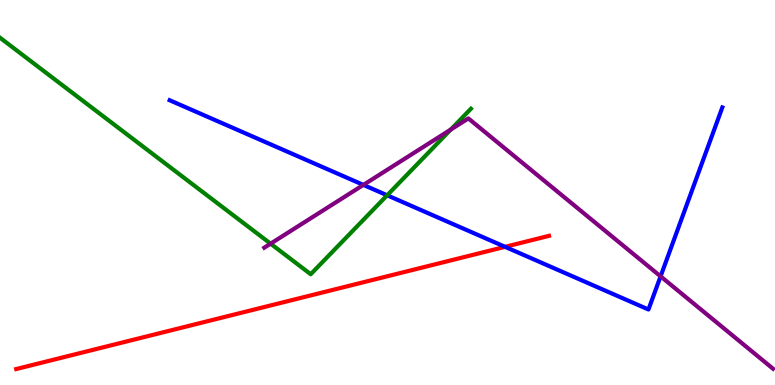[{'lines': ['blue', 'red'], 'intersections': [{'x': 6.52, 'y': 3.59}]}, {'lines': ['green', 'red'], 'intersections': []}, {'lines': ['purple', 'red'], 'intersections': []}, {'lines': ['blue', 'green'], 'intersections': [{'x': 5.0, 'y': 4.93}]}, {'lines': ['blue', 'purple'], 'intersections': [{'x': 4.69, 'y': 5.2}, {'x': 8.52, 'y': 2.82}]}, {'lines': ['green', 'purple'], 'intersections': [{'x': 3.49, 'y': 3.67}, {'x': 5.82, 'y': 6.64}]}]